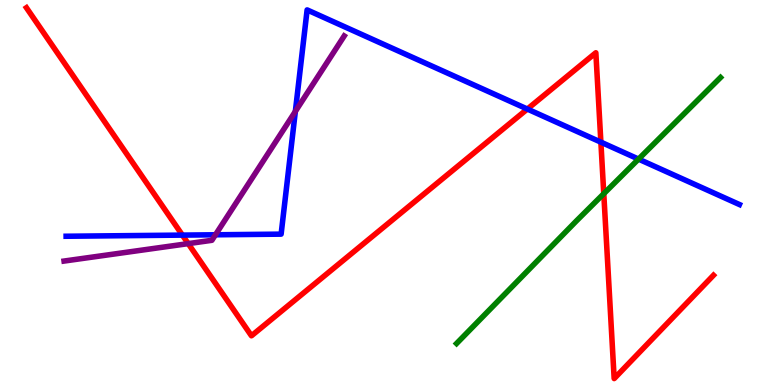[{'lines': ['blue', 'red'], 'intersections': [{'x': 2.35, 'y': 3.89}, {'x': 6.8, 'y': 7.17}, {'x': 7.75, 'y': 6.31}]}, {'lines': ['green', 'red'], 'intersections': [{'x': 7.79, 'y': 4.97}]}, {'lines': ['purple', 'red'], 'intersections': [{'x': 2.43, 'y': 3.67}]}, {'lines': ['blue', 'green'], 'intersections': [{'x': 8.24, 'y': 5.87}]}, {'lines': ['blue', 'purple'], 'intersections': [{'x': 2.78, 'y': 3.9}, {'x': 3.81, 'y': 7.11}]}, {'lines': ['green', 'purple'], 'intersections': []}]